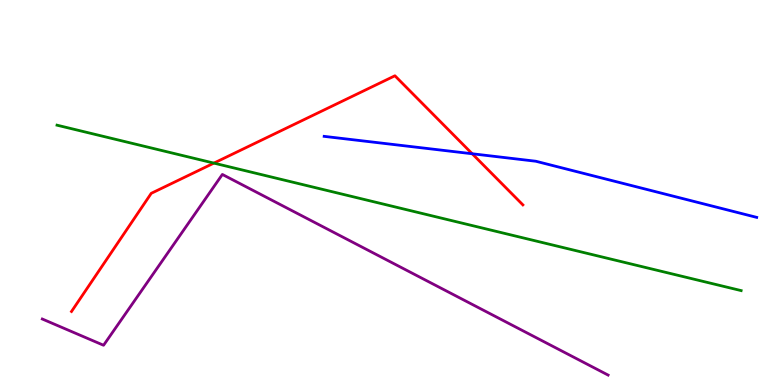[{'lines': ['blue', 'red'], 'intersections': [{'x': 6.09, 'y': 6.01}]}, {'lines': ['green', 'red'], 'intersections': [{'x': 2.76, 'y': 5.76}]}, {'lines': ['purple', 'red'], 'intersections': []}, {'lines': ['blue', 'green'], 'intersections': []}, {'lines': ['blue', 'purple'], 'intersections': []}, {'lines': ['green', 'purple'], 'intersections': []}]